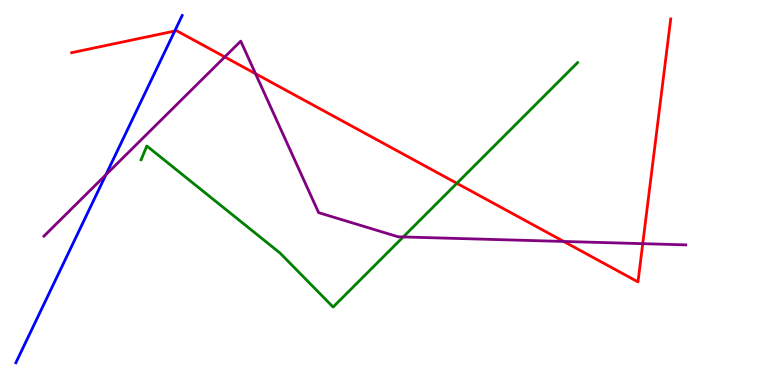[{'lines': ['blue', 'red'], 'intersections': [{'x': 2.25, 'y': 9.19}]}, {'lines': ['green', 'red'], 'intersections': [{'x': 5.9, 'y': 5.24}]}, {'lines': ['purple', 'red'], 'intersections': [{'x': 2.9, 'y': 8.52}, {'x': 3.3, 'y': 8.09}, {'x': 7.27, 'y': 3.73}, {'x': 8.29, 'y': 3.67}]}, {'lines': ['blue', 'green'], 'intersections': []}, {'lines': ['blue', 'purple'], 'intersections': [{'x': 1.37, 'y': 5.46}]}, {'lines': ['green', 'purple'], 'intersections': [{'x': 5.2, 'y': 3.85}]}]